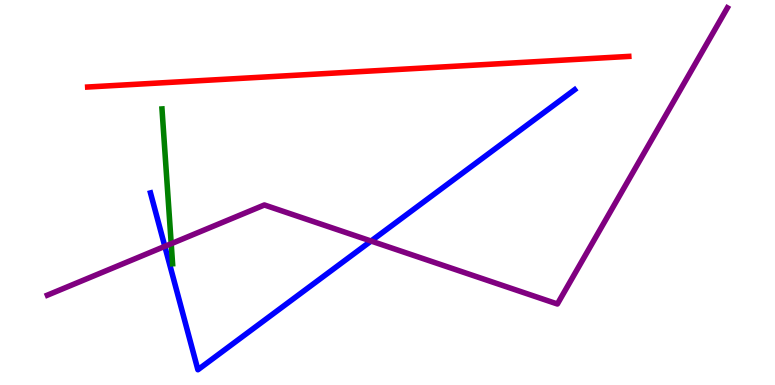[{'lines': ['blue', 'red'], 'intersections': []}, {'lines': ['green', 'red'], 'intersections': []}, {'lines': ['purple', 'red'], 'intersections': []}, {'lines': ['blue', 'green'], 'intersections': []}, {'lines': ['blue', 'purple'], 'intersections': [{'x': 2.13, 'y': 3.6}, {'x': 4.79, 'y': 3.74}]}, {'lines': ['green', 'purple'], 'intersections': [{'x': 2.21, 'y': 3.67}]}]